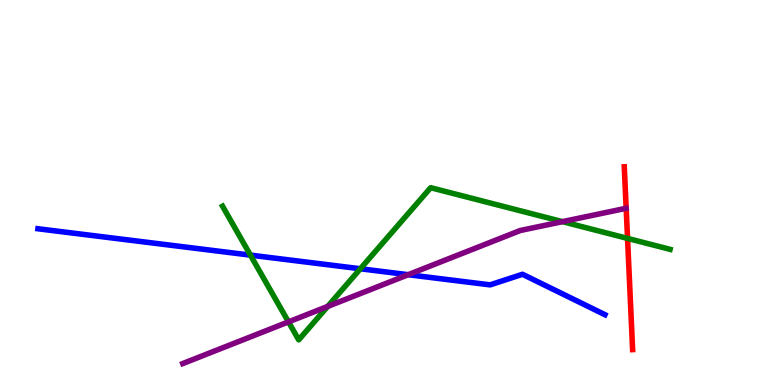[{'lines': ['blue', 'red'], 'intersections': []}, {'lines': ['green', 'red'], 'intersections': [{'x': 8.1, 'y': 3.81}]}, {'lines': ['purple', 'red'], 'intersections': []}, {'lines': ['blue', 'green'], 'intersections': [{'x': 3.23, 'y': 3.37}, {'x': 4.65, 'y': 3.02}]}, {'lines': ['blue', 'purple'], 'intersections': [{'x': 5.27, 'y': 2.86}]}, {'lines': ['green', 'purple'], 'intersections': [{'x': 3.72, 'y': 1.64}, {'x': 4.23, 'y': 2.04}, {'x': 7.26, 'y': 4.24}]}]